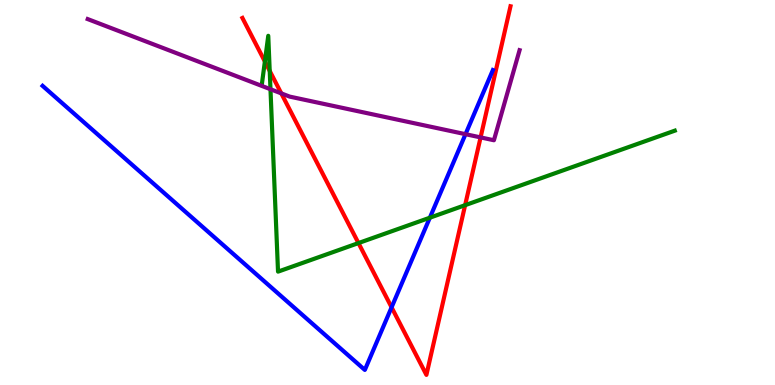[{'lines': ['blue', 'red'], 'intersections': [{'x': 5.05, 'y': 2.02}]}, {'lines': ['green', 'red'], 'intersections': [{'x': 3.42, 'y': 8.4}, {'x': 3.48, 'y': 8.16}, {'x': 4.63, 'y': 3.69}, {'x': 6.0, 'y': 4.67}]}, {'lines': ['purple', 'red'], 'intersections': [{'x': 3.63, 'y': 7.57}, {'x': 6.2, 'y': 6.43}]}, {'lines': ['blue', 'green'], 'intersections': [{'x': 5.55, 'y': 4.35}]}, {'lines': ['blue', 'purple'], 'intersections': [{'x': 6.01, 'y': 6.51}]}, {'lines': ['green', 'purple'], 'intersections': [{'x': 3.49, 'y': 7.68}]}]